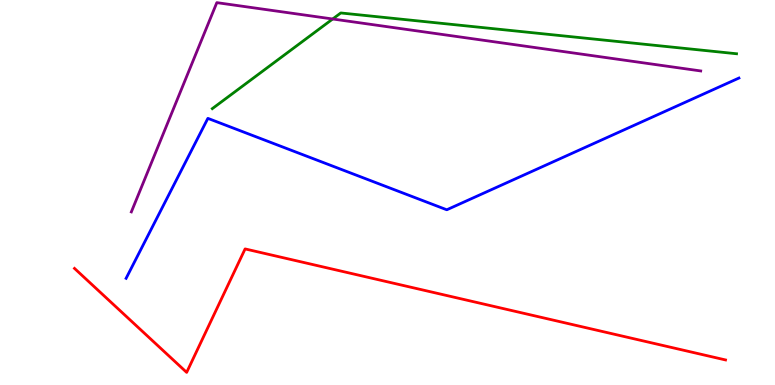[{'lines': ['blue', 'red'], 'intersections': []}, {'lines': ['green', 'red'], 'intersections': []}, {'lines': ['purple', 'red'], 'intersections': []}, {'lines': ['blue', 'green'], 'intersections': []}, {'lines': ['blue', 'purple'], 'intersections': []}, {'lines': ['green', 'purple'], 'intersections': [{'x': 4.29, 'y': 9.51}]}]